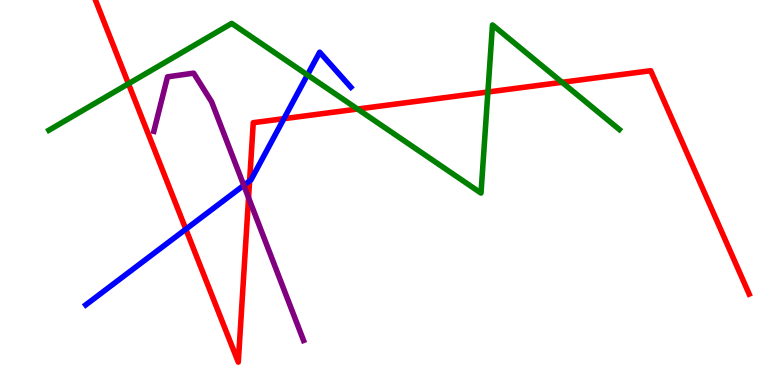[{'lines': ['blue', 'red'], 'intersections': [{'x': 2.4, 'y': 4.05}, {'x': 3.22, 'y': 5.3}, {'x': 3.66, 'y': 6.92}]}, {'lines': ['green', 'red'], 'intersections': [{'x': 1.66, 'y': 7.82}, {'x': 4.61, 'y': 7.17}, {'x': 6.3, 'y': 7.61}, {'x': 7.25, 'y': 7.86}]}, {'lines': ['purple', 'red'], 'intersections': [{'x': 3.21, 'y': 4.86}]}, {'lines': ['blue', 'green'], 'intersections': [{'x': 3.97, 'y': 8.05}]}, {'lines': ['blue', 'purple'], 'intersections': [{'x': 3.15, 'y': 5.19}]}, {'lines': ['green', 'purple'], 'intersections': []}]